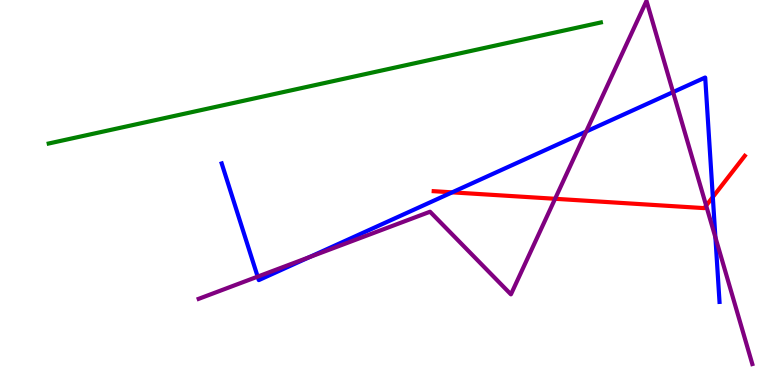[{'lines': ['blue', 'red'], 'intersections': [{'x': 5.83, 'y': 5.0}, {'x': 9.2, 'y': 4.88}]}, {'lines': ['green', 'red'], 'intersections': []}, {'lines': ['purple', 'red'], 'intersections': [{'x': 7.16, 'y': 4.84}, {'x': 9.11, 'y': 4.66}]}, {'lines': ['blue', 'green'], 'intersections': []}, {'lines': ['blue', 'purple'], 'intersections': [{'x': 3.32, 'y': 2.81}, {'x': 3.99, 'y': 3.32}, {'x': 7.56, 'y': 6.58}, {'x': 8.68, 'y': 7.61}, {'x': 9.23, 'y': 3.84}]}, {'lines': ['green', 'purple'], 'intersections': []}]